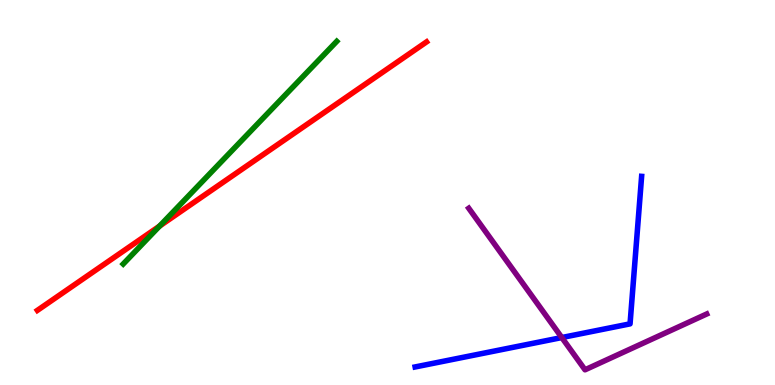[{'lines': ['blue', 'red'], 'intersections': []}, {'lines': ['green', 'red'], 'intersections': [{'x': 2.06, 'y': 4.13}]}, {'lines': ['purple', 'red'], 'intersections': []}, {'lines': ['blue', 'green'], 'intersections': []}, {'lines': ['blue', 'purple'], 'intersections': [{'x': 7.25, 'y': 1.23}]}, {'lines': ['green', 'purple'], 'intersections': []}]